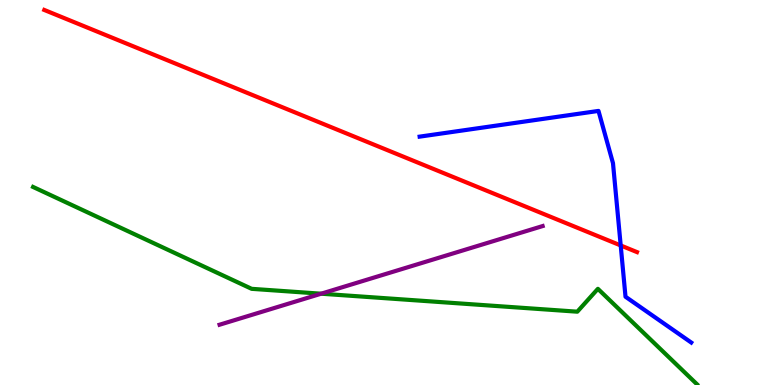[{'lines': ['blue', 'red'], 'intersections': [{'x': 8.01, 'y': 3.62}]}, {'lines': ['green', 'red'], 'intersections': []}, {'lines': ['purple', 'red'], 'intersections': []}, {'lines': ['blue', 'green'], 'intersections': []}, {'lines': ['blue', 'purple'], 'intersections': []}, {'lines': ['green', 'purple'], 'intersections': [{'x': 4.14, 'y': 2.37}]}]